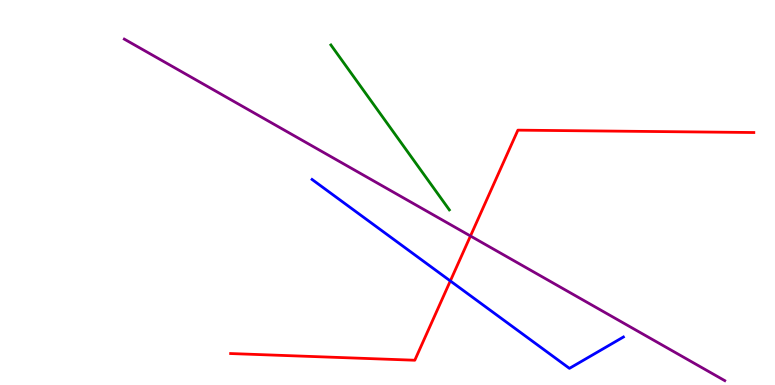[{'lines': ['blue', 'red'], 'intersections': [{'x': 5.81, 'y': 2.7}]}, {'lines': ['green', 'red'], 'intersections': []}, {'lines': ['purple', 'red'], 'intersections': [{'x': 6.07, 'y': 3.87}]}, {'lines': ['blue', 'green'], 'intersections': []}, {'lines': ['blue', 'purple'], 'intersections': []}, {'lines': ['green', 'purple'], 'intersections': []}]